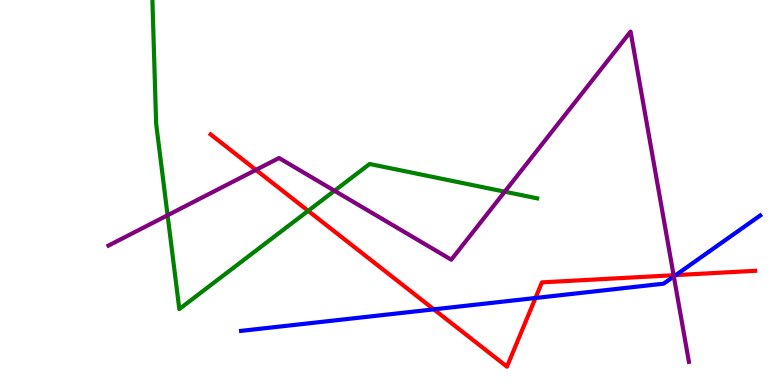[{'lines': ['blue', 'red'], 'intersections': [{'x': 5.6, 'y': 1.96}, {'x': 6.91, 'y': 2.26}, {'x': 8.72, 'y': 2.85}]}, {'lines': ['green', 'red'], 'intersections': [{'x': 3.98, 'y': 4.52}]}, {'lines': ['purple', 'red'], 'intersections': [{'x': 3.3, 'y': 5.59}, {'x': 8.69, 'y': 2.85}]}, {'lines': ['blue', 'green'], 'intersections': []}, {'lines': ['blue', 'purple'], 'intersections': [{'x': 8.69, 'y': 2.82}]}, {'lines': ['green', 'purple'], 'intersections': [{'x': 2.16, 'y': 4.41}, {'x': 4.32, 'y': 5.05}, {'x': 6.51, 'y': 5.02}]}]